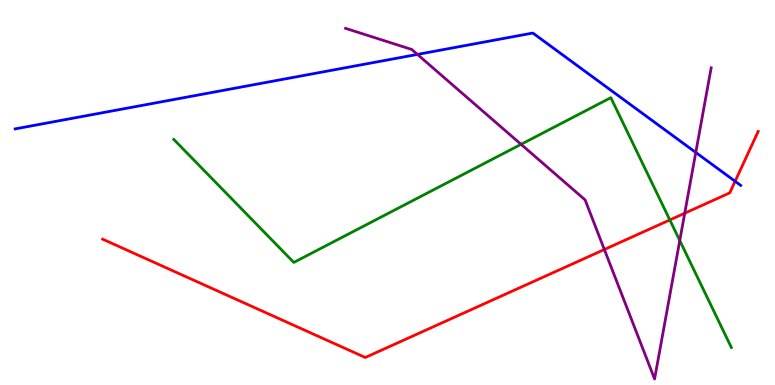[{'lines': ['blue', 'red'], 'intersections': [{'x': 9.49, 'y': 5.29}]}, {'lines': ['green', 'red'], 'intersections': [{'x': 8.64, 'y': 4.29}]}, {'lines': ['purple', 'red'], 'intersections': [{'x': 7.8, 'y': 3.52}, {'x': 8.84, 'y': 4.46}]}, {'lines': ['blue', 'green'], 'intersections': []}, {'lines': ['blue', 'purple'], 'intersections': [{'x': 5.39, 'y': 8.59}, {'x': 8.98, 'y': 6.04}]}, {'lines': ['green', 'purple'], 'intersections': [{'x': 6.72, 'y': 6.25}, {'x': 8.77, 'y': 3.75}]}]